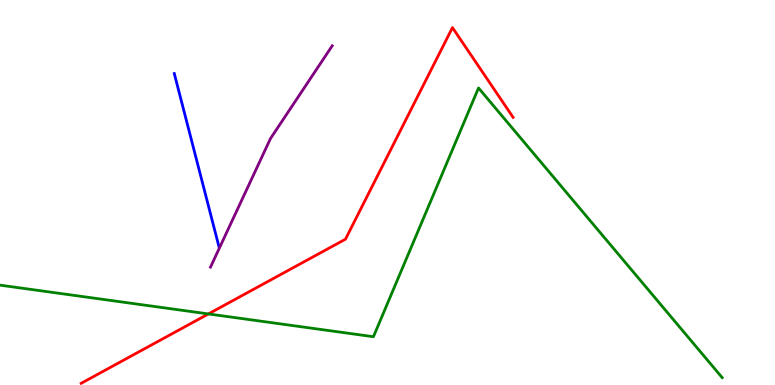[{'lines': ['blue', 'red'], 'intersections': []}, {'lines': ['green', 'red'], 'intersections': [{'x': 2.69, 'y': 1.85}]}, {'lines': ['purple', 'red'], 'intersections': []}, {'lines': ['blue', 'green'], 'intersections': []}, {'lines': ['blue', 'purple'], 'intersections': []}, {'lines': ['green', 'purple'], 'intersections': []}]